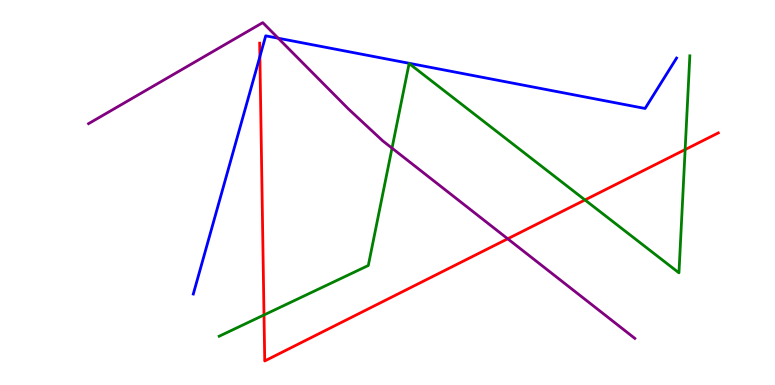[{'lines': ['blue', 'red'], 'intersections': [{'x': 3.35, 'y': 8.53}]}, {'lines': ['green', 'red'], 'intersections': [{'x': 3.41, 'y': 1.82}, {'x': 7.55, 'y': 4.81}, {'x': 8.84, 'y': 6.11}]}, {'lines': ['purple', 'red'], 'intersections': [{'x': 6.55, 'y': 3.8}]}, {'lines': ['blue', 'green'], 'intersections': []}, {'lines': ['blue', 'purple'], 'intersections': [{'x': 3.59, 'y': 9.01}]}, {'lines': ['green', 'purple'], 'intersections': [{'x': 5.06, 'y': 6.15}]}]